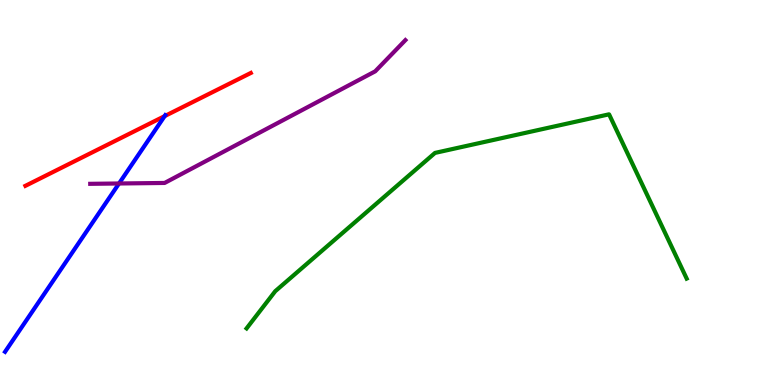[{'lines': ['blue', 'red'], 'intersections': [{'x': 2.12, 'y': 6.98}]}, {'lines': ['green', 'red'], 'intersections': []}, {'lines': ['purple', 'red'], 'intersections': []}, {'lines': ['blue', 'green'], 'intersections': []}, {'lines': ['blue', 'purple'], 'intersections': [{'x': 1.54, 'y': 5.23}]}, {'lines': ['green', 'purple'], 'intersections': []}]